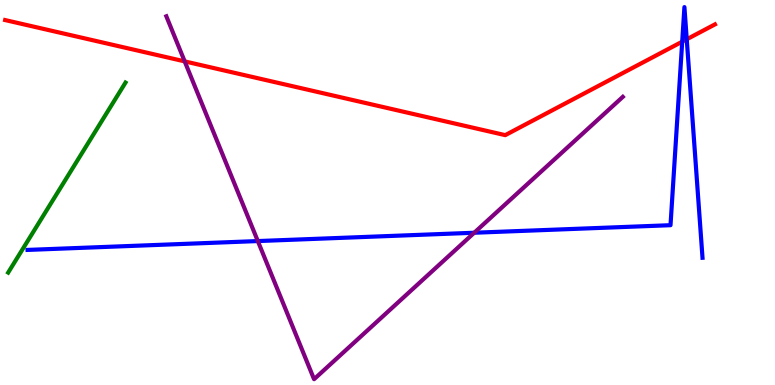[{'lines': ['blue', 'red'], 'intersections': [{'x': 8.8, 'y': 8.92}, {'x': 8.86, 'y': 8.98}]}, {'lines': ['green', 'red'], 'intersections': []}, {'lines': ['purple', 'red'], 'intersections': [{'x': 2.38, 'y': 8.41}]}, {'lines': ['blue', 'green'], 'intersections': []}, {'lines': ['blue', 'purple'], 'intersections': [{'x': 3.33, 'y': 3.74}, {'x': 6.12, 'y': 3.95}]}, {'lines': ['green', 'purple'], 'intersections': []}]